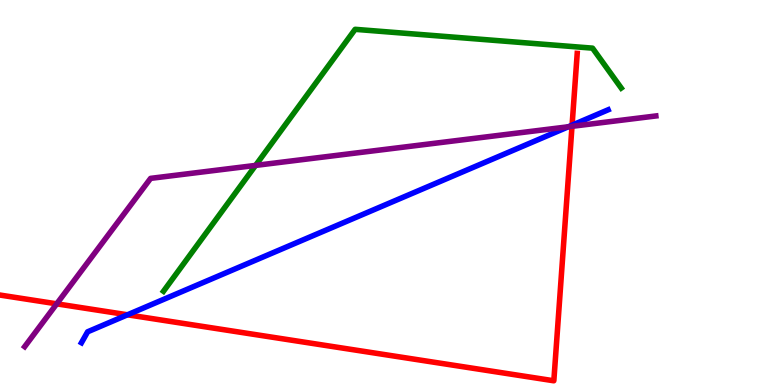[{'lines': ['blue', 'red'], 'intersections': [{'x': 1.65, 'y': 1.82}, {'x': 7.38, 'y': 6.75}]}, {'lines': ['green', 'red'], 'intersections': []}, {'lines': ['purple', 'red'], 'intersections': [{'x': 0.732, 'y': 2.11}, {'x': 7.38, 'y': 6.72}]}, {'lines': ['blue', 'green'], 'intersections': []}, {'lines': ['blue', 'purple'], 'intersections': [{'x': 7.33, 'y': 6.71}]}, {'lines': ['green', 'purple'], 'intersections': [{'x': 3.3, 'y': 5.7}]}]